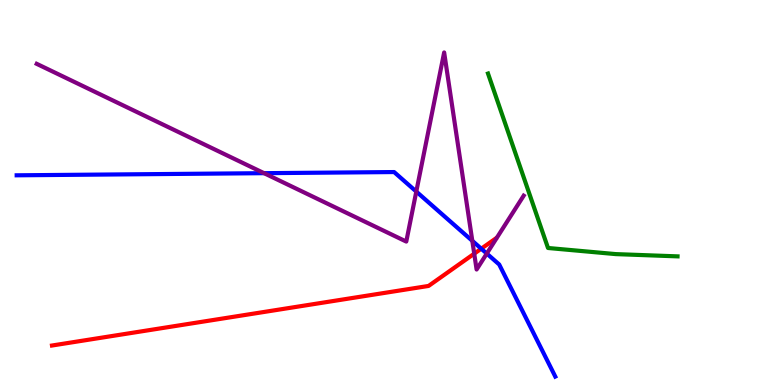[{'lines': ['blue', 'red'], 'intersections': [{'x': 6.21, 'y': 3.54}]}, {'lines': ['green', 'red'], 'intersections': []}, {'lines': ['purple', 'red'], 'intersections': [{'x': 6.12, 'y': 3.41}]}, {'lines': ['blue', 'green'], 'intersections': []}, {'lines': ['blue', 'purple'], 'intersections': [{'x': 3.41, 'y': 5.5}, {'x': 5.37, 'y': 5.02}, {'x': 6.09, 'y': 3.74}, {'x': 6.28, 'y': 3.41}]}, {'lines': ['green', 'purple'], 'intersections': []}]